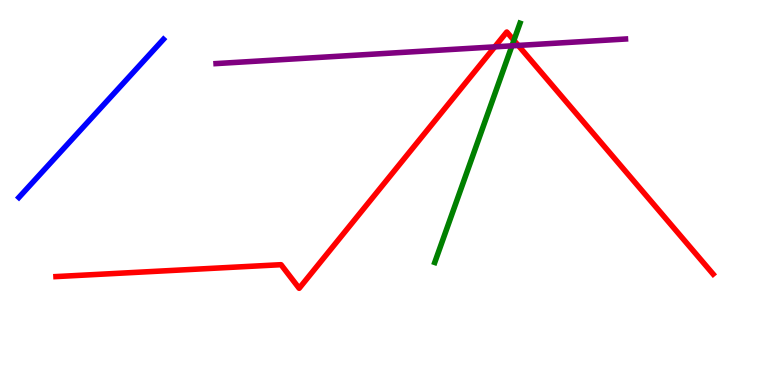[{'lines': ['blue', 'red'], 'intersections': []}, {'lines': ['green', 'red'], 'intersections': [{'x': 6.63, 'y': 8.95}]}, {'lines': ['purple', 'red'], 'intersections': [{'x': 6.38, 'y': 8.78}, {'x': 6.69, 'y': 8.82}]}, {'lines': ['blue', 'green'], 'intersections': []}, {'lines': ['blue', 'purple'], 'intersections': []}, {'lines': ['green', 'purple'], 'intersections': [{'x': 6.61, 'y': 8.81}]}]